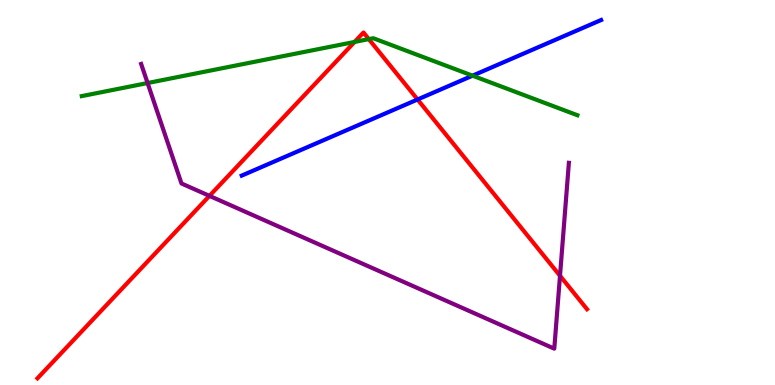[{'lines': ['blue', 'red'], 'intersections': [{'x': 5.39, 'y': 7.42}]}, {'lines': ['green', 'red'], 'intersections': [{'x': 4.58, 'y': 8.91}, {'x': 4.76, 'y': 8.98}]}, {'lines': ['purple', 'red'], 'intersections': [{'x': 2.7, 'y': 4.91}, {'x': 7.23, 'y': 2.84}]}, {'lines': ['blue', 'green'], 'intersections': [{'x': 6.1, 'y': 8.03}]}, {'lines': ['blue', 'purple'], 'intersections': []}, {'lines': ['green', 'purple'], 'intersections': [{'x': 1.9, 'y': 7.84}]}]